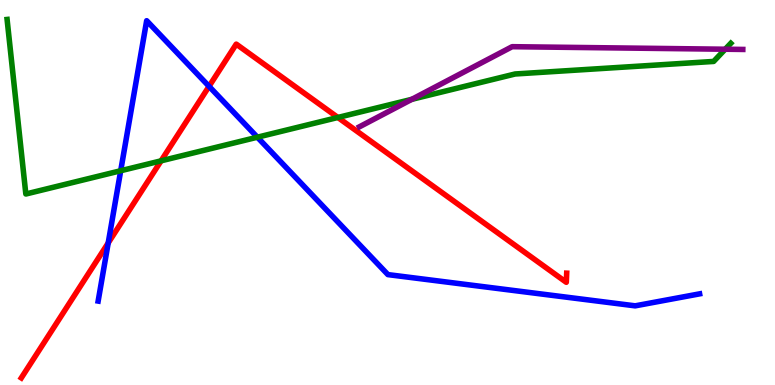[{'lines': ['blue', 'red'], 'intersections': [{'x': 1.4, 'y': 3.69}, {'x': 2.7, 'y': 7.76}]}, {'lines': ['green', 'red'], 'intersections': [{'x': 2.08, 'y': 5.82}, {'x': 4.36, 'y': 6.95}]}, {'lines': ['purple', 'red'], 'intersections': []}, {'lines': ['blue', 'green'], 'intersections': [{'x': 1.56, 'y': 5.57}, {'x': 3.32, 'y': 6.44}]}, {'lines': ['blue', 'purple'], 'intersections': []}, {'lines': ['green', 'purple'], 'intersections': [{'x': 5.31, 'y': 7.42}, {'x': 9.36, 'y': 8.72}]}]